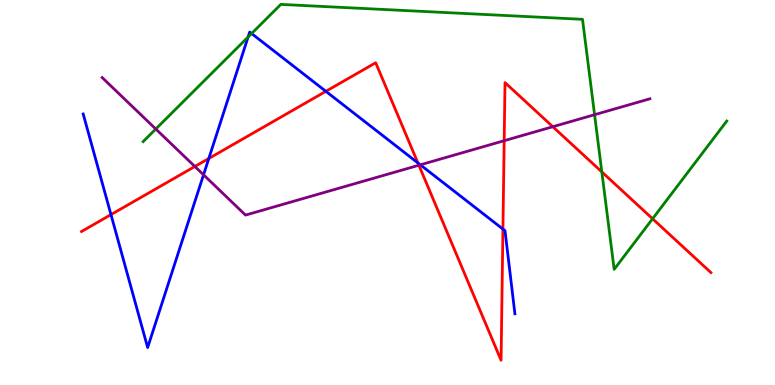[{'lines': ['blue', 'red'], 'intersections': [{'x': 1.43, 'y': 4.43}, {'x': 2.69, 'y': 5.88}, {'x': 4.2, 'y': 7.63}, {'x': 5.39, 'y': 5.77}, {'x': 6.49, 'y': 4.05}]}, {'lines': ['green', 'red'], 'intersections': [{'x': 7.77, 'y': 5.53}, {'x': 8.42, 'y': 4.32}]}, {'lines': ['purple', 'red'], 'intersections': [{'x': 2.51, 'y': 5.68}, {'x': 5.4, 'y': 5.71}, {'x': 6.51, 'y': 6.35}, {'x': 7.13, 'y': 6.71}]}, {'lines': ['blue', 'green'], 'intersections': [{'x': 3.2, 'y': 9.04}, {'x': 3.25, 'y': 9.13}]}, {'lines': ['blue', 'purple'], 'intersections': [{'x': 2.63, 'y': 5.46}, {'x': 5.42, 'y': 5.72}]}, {'lines': ['green', 'purple'], 'intersections': [{'x': 2.01, 'y': 6.65}, {'x': 7.67, 'y': 7.02}]}]